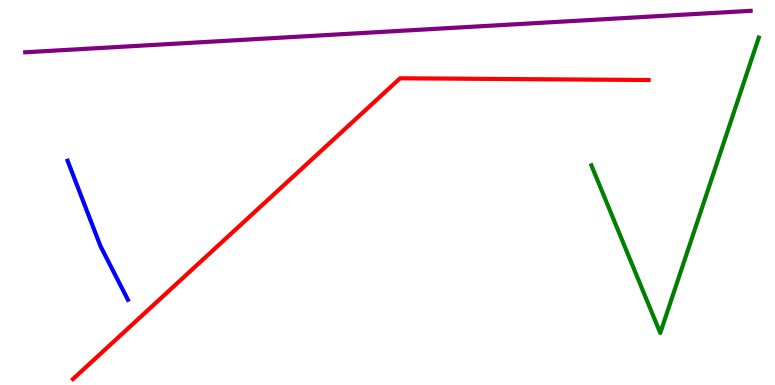[{'lines': ['blue', 'red'], 'intersections': []}, {'lines': ['green', 'red'], 'intersections': []}, {'lines': ['purple', 'red'], 'intersections': []}, {'lines': ['blue', 'green'], 'intersections': []}, {'lines': ['blue', 'purple'], 'intersections': []}, {'lines': ['green', 'purple'], 'intersections': []}]